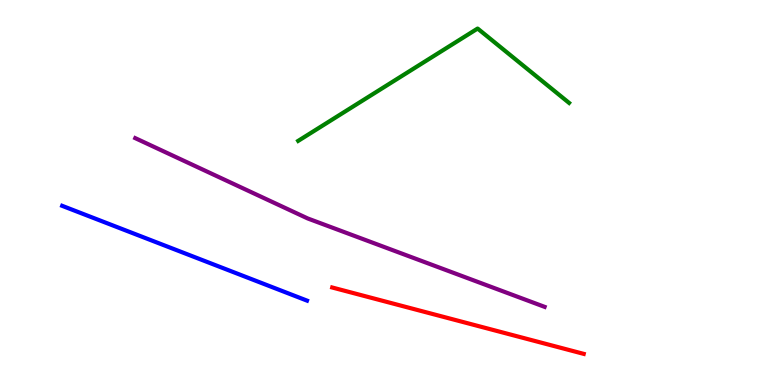[{'lines': ['blue', 'red'], 'intersections': []}, {'lines': ['green', 'red'], 'intersections': []}, {'lines': ['purple', 'red'], 'intersections': []}, {'lines': ['blue', 'green'], 'intersections': []}, {'lines': ['blue', 'purple'], 'intersections': []}, {'lines': ['green', 'purple'], 'intersections': []}]